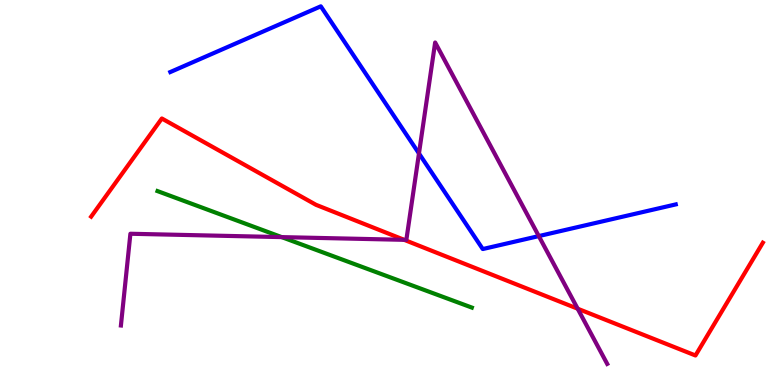[{'lines': ['blue', 'red'], 'intersections': []}, {'lines': ['green', 'red'], 'intersections': []}, {'lines': ['purple', 'red'], 'intersections': [{'x': 5.22, 'y': 3.77}, {'x': 7.45, 'y': 1.98}]}, {'lines': ['blue', 'green'], 'intersections': []}, {'lines': ['blue', 'purple'], 'intersections': [{'x': 5.41, 'y': 6.01}, {'x': 6.95, 'y': 3.87}]}, {'lines': ['green', 'purple'], 'intersections': [{'x': 3.63, 'y': 3.84}]}]